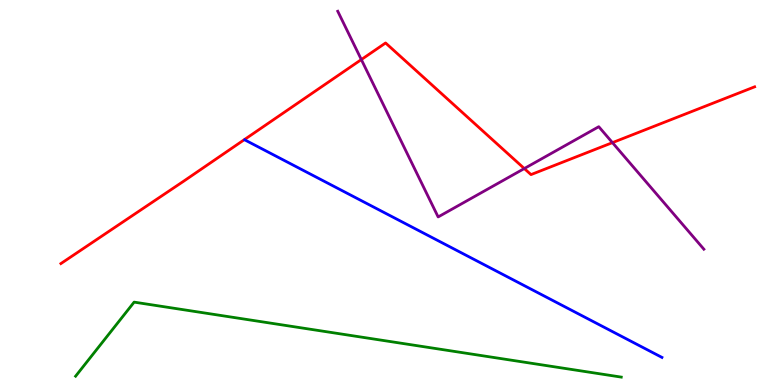[{'lines': ['blue', 'red'], 'intersections': []}, {'lines': ['green', 'red'], 'intersections': []}, {'lines': ['purple', 'red'], 'intersections': [{'x': 4.66, 'y': 8.45}, {'x': 6.77, 'y': 5.62}, {'x': 7.9, 'y': 6.3}]}, {'lines': ['blue', 'green'], 'intersections': []}, {'lines': ['blue', 'purple'], 'intersections': []}, {'lines': ['green', 'purple'], 'intersections': []}]